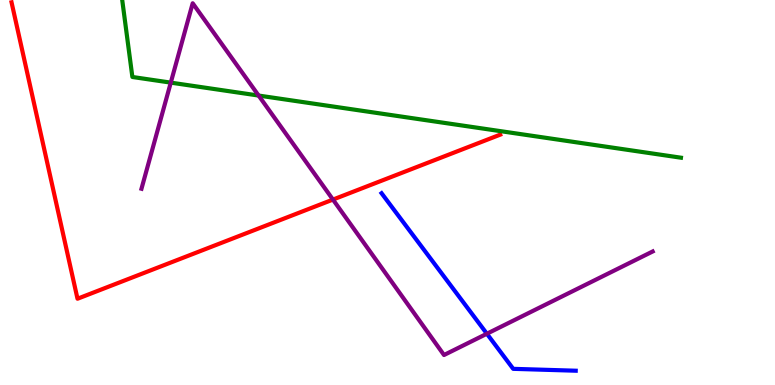[{'lines': ['blue', 'red'], 'intersections': []}, {'lines': ['green', 'red'], 'intersections': []}, {'lines': ['purple', 'red'], 'intersections': [{'x': 4.3, 'y': 4.82}]}, {'lines': ['blue', 'green'], 'intersections': []}, {'lines': ['blue', 'purple'], 'intersections': [{'x': 6.28, 'y': 1.33}]}, {'lines': ['green', 'purple'], 'intersections': [{'x': 2.2, 'y': 7.85}, {'x': 3.34, 'y': 7.52}]}]